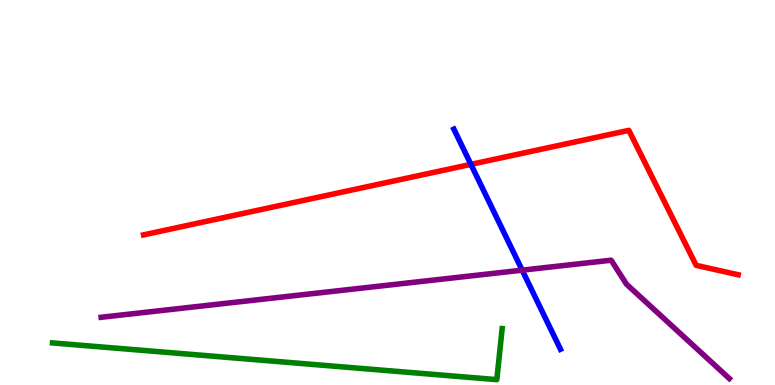[{'lines': ['blue', 'red'], 'intersections': [{'x': 6.08, 'y': 5.73}]}, {'lines': ['green', 'red'], 'intersections': []}, {'lines': ['purple', 'red'], 'intersections': []}, {'lines': ['blue', 'green'], 'intersections': []}, {'lines': ['blue', 'purple'], 'intersections': [{'x': 6.74, 'y': 2.98}]}, {'lines': ['green', 'purple'], 'intersections': []}]